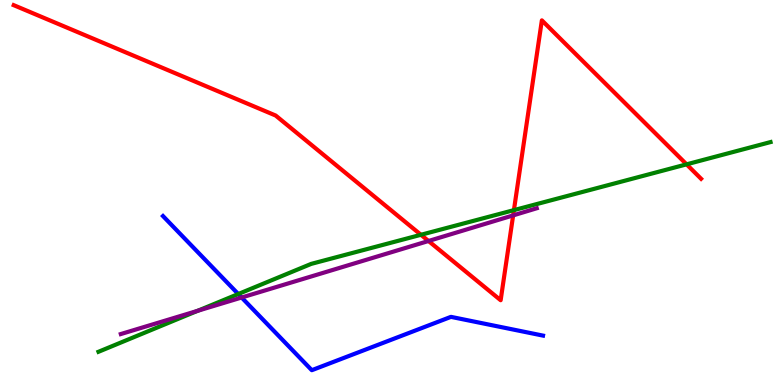[{'lines': ['blue', 'red'], 'intersections': []}, {'lines': ['green', 'red'], 'intersections': [{'x': 5.43, 'y': 3.9}, {'x': 6.63, 'y': 4.54}, {'x': 8.86, 'y': 5.73}]}, {'lines': ['purple', 'red'], 'intersections': [{'x': 5.53, 'y': 3.74}, {'x': 6.62, 'y': 4.41}]}, {'lines': ['blue', 'green'], 'intersections': [{'x': 3.07, 'y': 2.36}]}, {'lines': ['blue', 'purple'], 'intersections': [{'x': 3.12, 'y': 2.27}]}, {'lines': ['green', 'purple'], 'intersections': [{'x': 2.55, 'y': 1.93}]}]